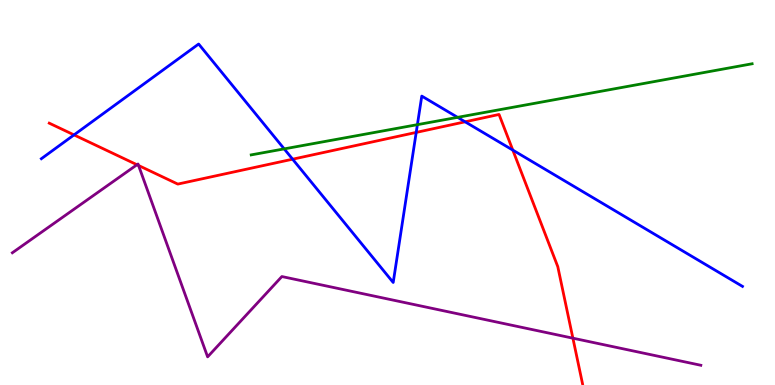[{'lines': ['blue', 'red'], 'intersections': [{'x': 0.955, 'y': 6.5}, {'x': 3.78, 'y': 5.86}, {'x': 5.37, 'y': 6.56}, {'x': 6.0, 'y': 6.84}, {'x': 6.62, 'y': 6.1}]}, {'lines': ['green', 'red'], 'intersections': []}, {'lines': ['purple', 'red'], 'intersections': [{'x': 1.77, 'y': 5.72}, {'x': 1.79, 'y': 5.7}, {'x': 7.39, 'y': 1.22}]}, {'lines': ['blue', 'green'], 'intersections': [{'x': 3.67, 'y': 6.13}, {'x': 5.39, 'y': 6.76}, {'x': 5.9, 'y': 6.95}]}, {'lines': ['blue', 'purple'], 'intersections': []}, {'lines': ['green', 'purple'], 'intersections': []}]